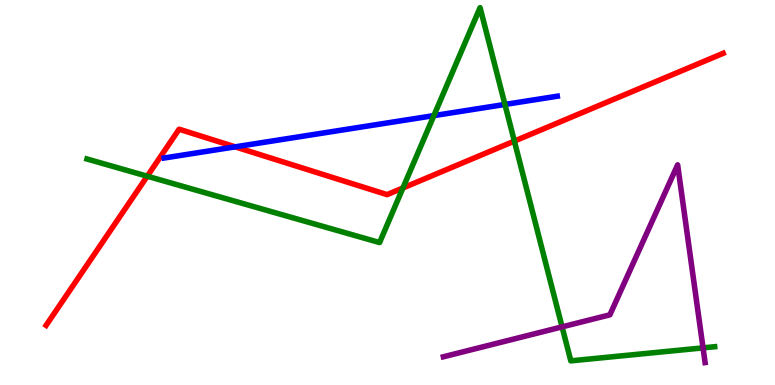[{'lines': ['blue', 'red'], 'intersections': [{'x': 3.03, 'y': 6.19}]}, {'lines': ['green', 'red'], 'intersections': [{'x': 1.9, 'y': 5.42}, {'x': 5.2, 'y': 5.12}, {'x': 6.64, 'y': 6.33}]}, {'lines': ['purple', 'red'], 'intersections': []}, {'lines': ['blue', 'green'], 'intersections': [{'x': 5.6, 'y': 7.0}, {'x': 6.52, 'y': 7.29}]}, {'lines': ['blue', 'purple'], 'intersections': []}, {'lines': ['green', 'purple'], 'intersections': [{'x': 7.25, 'y': 1.51}, {'x': 9.07, 'y': 0.965}]}]